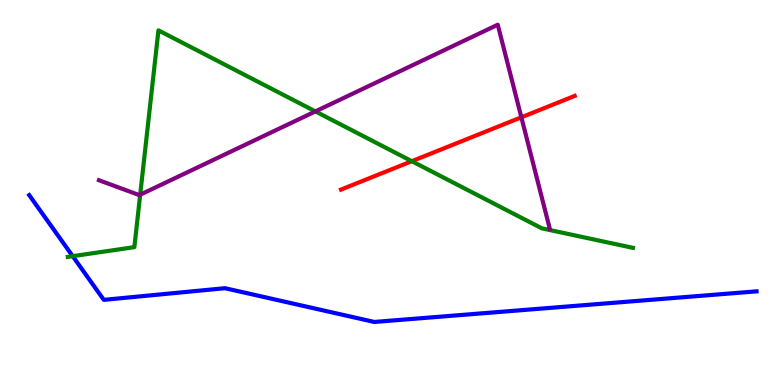[{'lines': ['blue', 'red'], 'intersections': []}, {'lines': ['green', 'red'], 'intersections': [{'x': 5.31, 'y': 5.81}]}, {'lines': ['purple', 'red'], 'intersections': [{'x': 6.73, 'y': 6.95}]}, {'lines': ['blue', 'green'], 'intersections': [{'x': 0.938, 'y': 3.35}]}, {'lines': ['blue', 'purple'], 'intersections': []}, {'lines': ['green', 'purple'], 'intersections': [{'x': 1.81, 'y': 4.94}, {'x': 4.07, 'y': 7.11}]}]